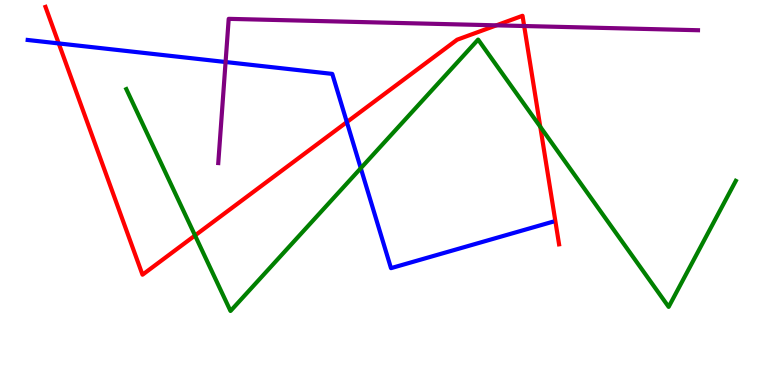[{'lines': ['blue', 'red'], 'intersections': [{'x': 0.758, 'y': 8.87}, {'x': 4.48, 'y': 6.83}]}, {'lines': ['green', 'red'], 'intersections': [{'x': 2.52, 'y': 3.88}, {'x': 6.97, 'y': 6.71}]}, {'lines': ['purple', 'red'], 'intersections': [{'x': 6.41, 'y': 9.34}, {'x': 6.76, 'y': 9.32}]}, {'lines': ['blue', 'green'], 'intersections': [{'x': 4.66, 'y': 5.63}]}, {'lines': ['blue', 'purple'], 'intersections': [{'x': 2.91, 'y': 8.39}]}, {'lines': ['green', 'purple'], 'intersections': []}]